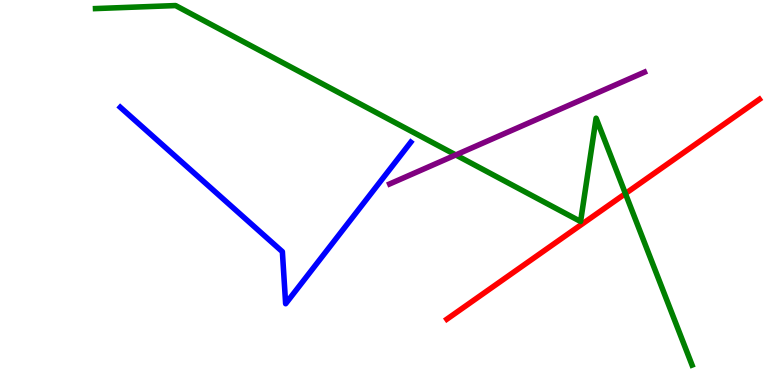[{'lines': ['blue', 'red'], 'intersections': []}, {'lines': ['green', 'red'], 'intersections': [{'x': 8.07, 'y': 4.97}]}, {'lines': ['purple', 'red'], 'intersections': []}, {'lines': ['blue', 'green'], 'intersections': []}, {'lines': ['blue', 'purple'], 'intersections': []}, {'lines': ['green', 'purple'], 'intersections': [{'x': 5.88, 'y': 5.98}]}]